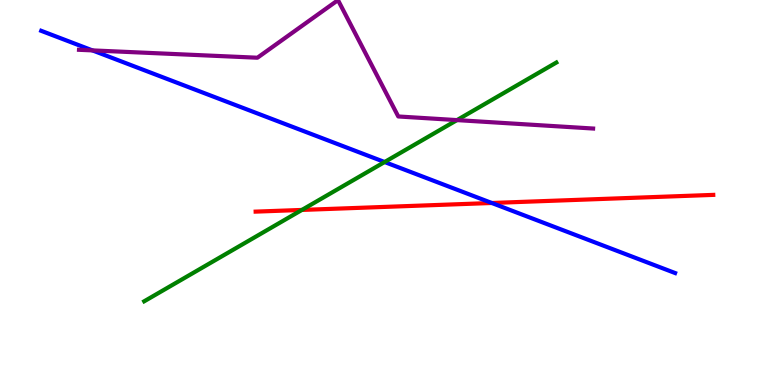[{'lines': ['blue', 'red'], 'intersections': [{'x': 6.35, 'y': 4.73}]}, {'lines': ['green', 'red'], 'intersections': [{'x': 3.9, 'y': 4.55}]}, {'lines': ['purple', 'red'], 'intersections': []}, {'lines': ['blue', 'green'], 'intersections': [{'x': 4.96, 'y': 5.79}]}, {'lines': ['blue', 'purple'], 'intersections': [{'x': 1.19, 'y': 8.69}]}, {'lines': ['green', 'purple'], 'intersections': [{'x': 5.9, 'y': 6.88}]}]